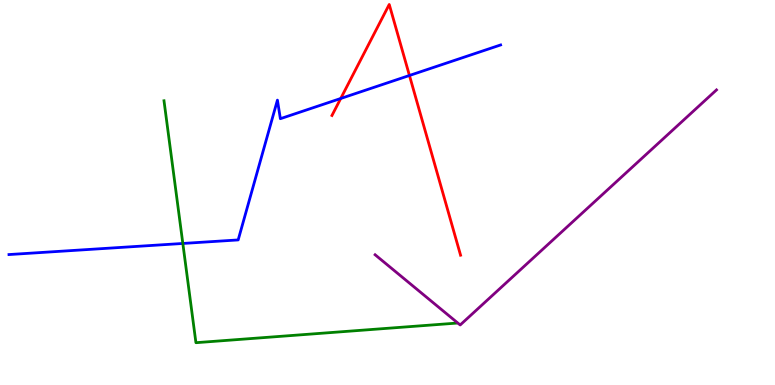[{'lines': ['blue', 'red'], 'intersections': [{'x': 4.4, 'y': 7.44}, {'x': 5.28, 'y': 8.04}]}, {'lines': ['green', 'red'], 'intersections': []}, {'lines': ['purple', 'red'], 'intersections': []}, {'lines': ['blue', 'green'], 'intersections': [{'x': 2.36, 'y': 3.68}]}, {'lines': ['blue', 'purple'], 'intersections': []}, {'lines': ['green', 'purple'], 'intersections': []}]